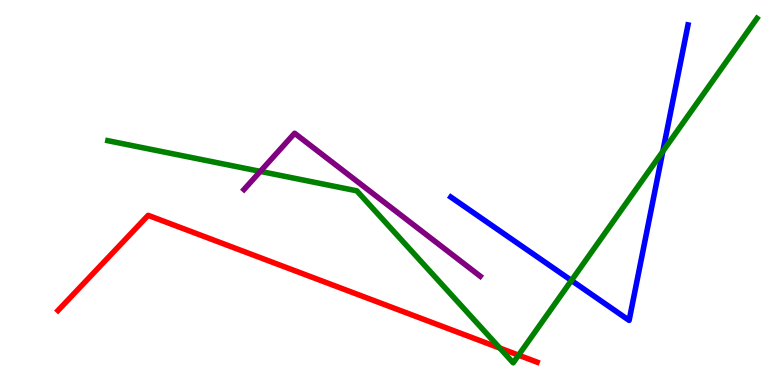[{'lines': ['blue', 'red'], 'intersections': []}, {'lines': ['green', 'red'], 'intersections': [{'x': 6.45, 'y': 0.959}, {'x': 6.69, 'y': 0.775}]}, {'lines': ['purple', 'red'], 'intersections': []}, {'lines': ['blue', 'green'], 'intersections': [{'x': 7.37, 'y': 2.71}, {'x': 8.55, 'y': 6.07}]}, {'lines': ['blue', 'purple'], 'intersections': []}, {'lines': ['green', 'purple'], 'intersections': [{'x': 3.36, 'y': 5.55}]}]